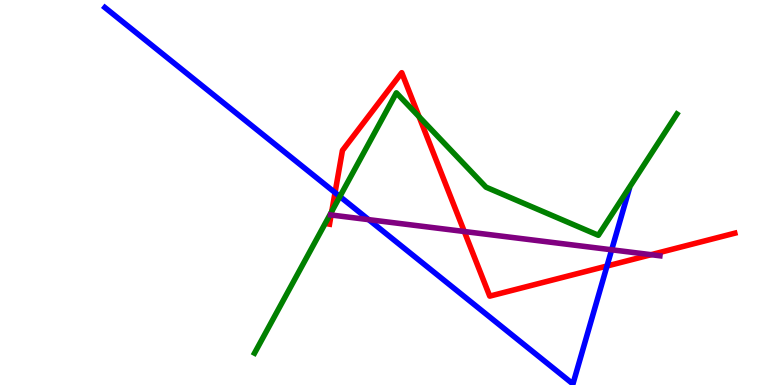[{'lines': ['blue', 'red'], 'intersections': [{'x': 4.32, 'y': 5.0}, {'x': 7.83, 'y': 3.09}]}, {'lines': ['green', 'red'], 'intersections': [{'x': 4.28, 'y': 4.51}, {'x': 5.41, 'y': 6.97}]}, {'lines': ['purple', 'red'], 'intersections': [{'x': 4.27, 'y': 4.42}, {'x': 5.99, 'y': 3.99}, {'x': 8.4, 'y': 3.38}]}, {'lines': ['blue', 'green'], 'intersections': [{'x': 4.39, 'y': 4.9}]}, {'lines': ['blue', 'purple'], 'intersections': [{'x': 4.76, 'y': 4.3}, {'x': 7.89, 'y': 3.51}]}, {'lines': ['green', 'purple'], 'intersections': []}]